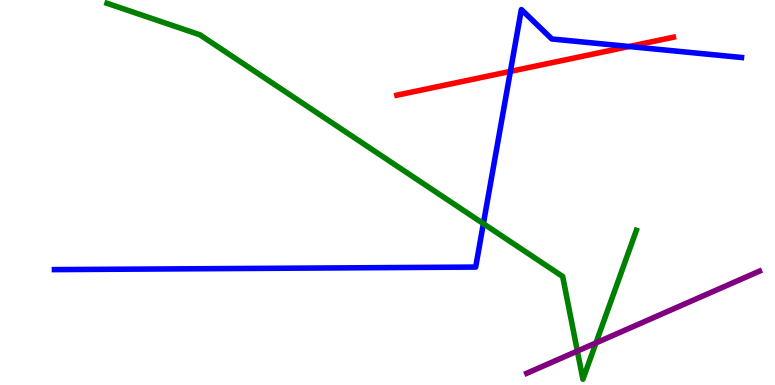[{'lines': ['blue', 'red'], 'intersections': [{'x': 6.59, 'y': 8.15}, {'x': 8.12, 'y': 8.79}]}, {'lines': ['green', 'red'], 'intersections': []}, {'lines': ['purple', 'red'], 'intersections': []}, {'lines': ['blue', 'green'], 'intersections': [{'x': 6.24, 'y': 4.19}]}, {'lines': ['blue', 'purple'], 'intersections': []}, {'lines': ['green', 'purple'], 'intersections': [{'x': 7.45, 'y': 0.881}, {'x': 7.69, 'y': 1.09}]}]